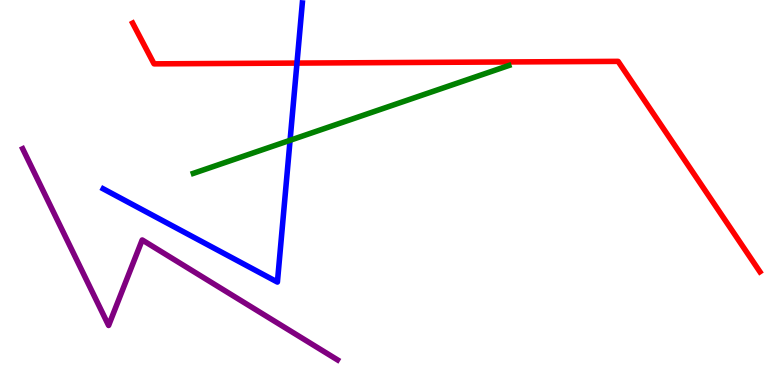[{'lines': ['blue', 'red'], 'intersections': [{'x': 3.83, 'y': 8.36}]}, {'lines': ['green', 'red'], 'intersections': []}, {'lines': ['purple', 'red'], 'intersections': []}, {'lines': ['blue', 'green'], 'intersections': [{'x': 3.74, 'y': 6.36}]}, {'lines': ['blue', 'purple'], 'intersections': []}, {'lines': ['green', 'purple'], 'intersections': []}]